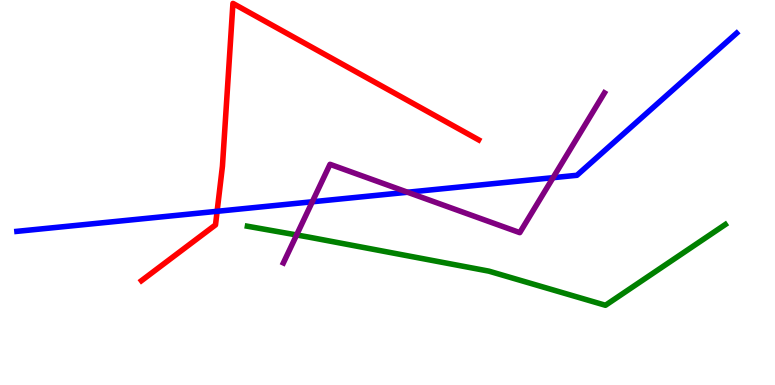[{'lines': ['blue', 'red'], 'intersections': [{'x': 2.8, 'y': 4.51}]}, {'lines': ['green', 'red'], 'intersections': []}, {'lines': ['purple', 'red'], 'intersections': []}, {'lines': ['blue', 'green'], 'intersections': []}, {'lines': ['blue', 'purple'], 'intersections': [{'x': 4.03, 'y': 4.76}, {'x': 5.26, 'y': 5.01}, {'x': 7.14, 'y': 5.39}]}, {'lines': ['green', 'purple'], 'intersections': [{'x': 3.83, 'y': 3.9}]}]